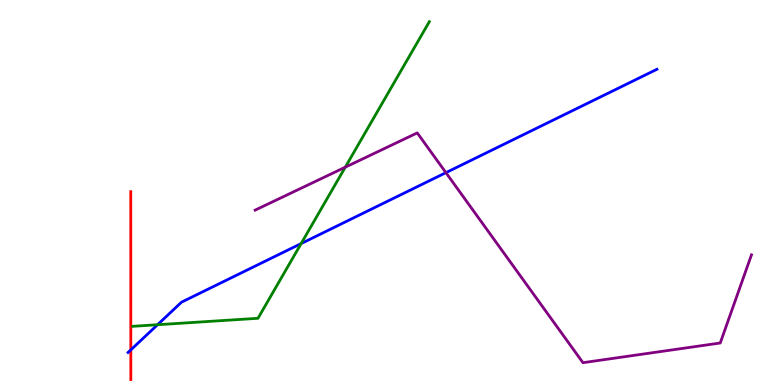[{'lines': ['blue', 'red'], 'intersections': [{'x': 1.69, 'y': 0.912}]}, {'lines': ['green', 'red'], 'intersections': []}, {'lines': ['purple', 'red'], 'intersections': []}, {'lines': ['blue', 'green'], 'intersections': [{'x': 2.03, 'y': 1.57}, {'x': 3.89, 'y': 3.67}]}, {'lines': ['blue', 'purple'], 'intersections': [{'x': 5.75, 'y': 5.52}]}, {'lines': ['green', 'purple'], 'intersections': [{'x': 4.46, 'y': 5.66}]}]